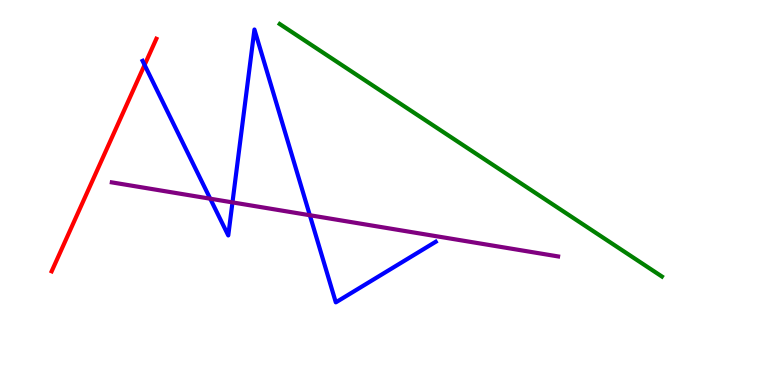[{'lines': ['blue', 'red'], 'intersections': [{'x': 1.87, 'y': 8.31}]}, {'lines': ['green', 'red'], 'intersections': []}, {'lines': ['purple', 'red'], 'intersections': []}, {'lines': ['blue', 'green'], 'intersections': []}, {'lines': ['blue', 'purple'], 'intersections': [{'x': 2.71, 'y': 4.84}, {'x': 3.0, 'y': 4.74}, {'x': 4.0, 'y': 4.41}]}, {'lines': ['green', 'purple'], 'intersections': []}]